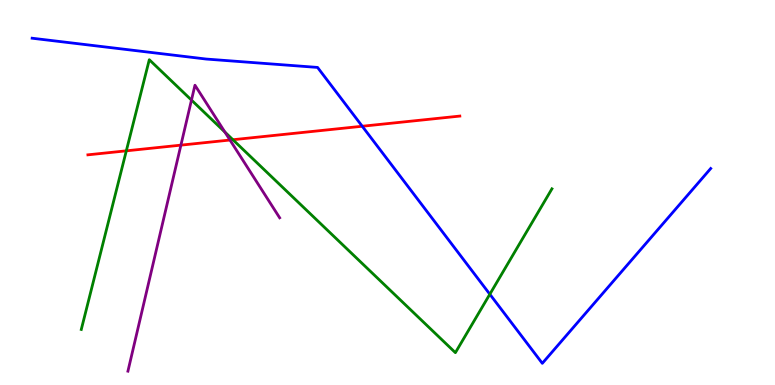[{'lines': ['blue', 'red'], 'intersections': [{'x': 4.67, 'y': 6.72}]}, {'lines': ['green', 'red'], 'intersections': [{'x': 1.63, 'y': 6.08}, {'x': 3.01, 'y': 6.37}]}, {'lines': ['purple', 'red'], 'intersections': [{'x': 2.33, 'y': 6.23}, {'x': 2.97, 'y': 6.36}]}, {'lines': ['blue', 'green'], 'intersections': [{'x': 6.32, 'y': 2.36}]}, {'lines': ['blue', 'purple'], 'intersections': []}, {'lines': ['green', 'purple'], 'intersections': [{'x': 2.47, 'y': 7.4}, {'x': 2.9, 'y': 6.57}]}]